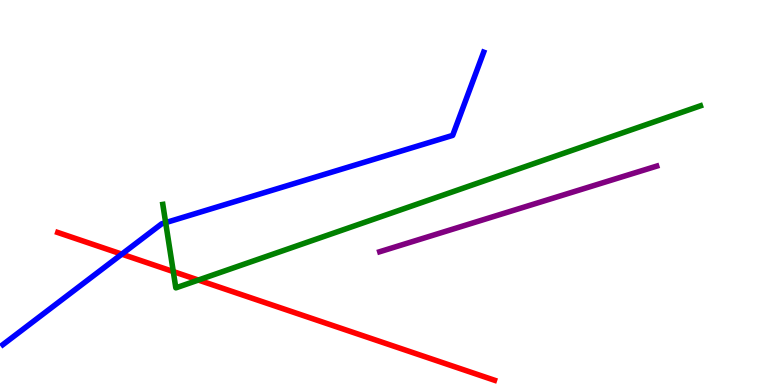[{'lines': ['blue', 'red'], 'intersections': [{'x': 1.57, 'y': 3.4}]}, {'lines': ['green', 'red'], 'intersections': [{'x': 2.24, 'y': 2.95}, {'x': 2.56, 'y': 2.73}]}, {'lines': ['purple', 'red'], 'intersections': []}, {'lines': ['blue', 'green'], 'intersections': [{'x': 2.14, 'y': 4.22}]}, {'lines': ['blue', 'purple'], 'intersections': []}, {'lines': ['green', 'purple'], 'intersections': []}]